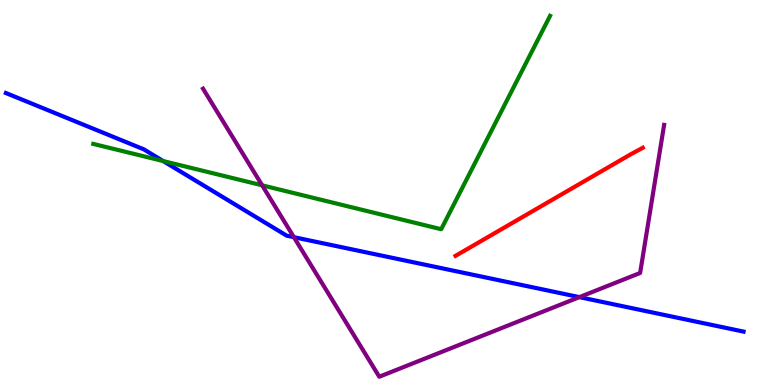[{'lines': ['blue', 'red'], 'intersections': []}, {'lines': ['green', 'red'], 'intersections': []}, {'lines': ['purple', 'red'], 'intersections': []}, {'lines': ['blue', 'green'], 'intersections': [{'x': 2.11, 'y': 5.82}]}, {'lines': ['blue', 'purple'], 'intersections': [{'x': 3.79, 'y': 3.84}, {'x': 7.48, 'y': 2.28}]}, {'lines': ['green', 'purple'], 'intersections': [{'x': 3.38, 'y': 5.19}]}]